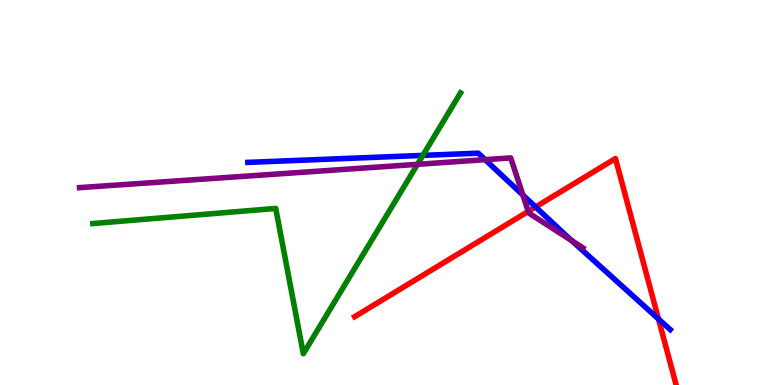[{'lines': ['blue', 'red'], 'intersections': [{'x': 6.91, 'y': 4.62}, {'x': 8.5, 'y': 1.72}]}, {'lines': ['green', 'red'], 'intersections': []}, {'lines': ['purple', 'red'], 'intersections': [{'x': 6.82, 'y': 4.51}]}, {'lines': ['blue', 'green'], 'intersections': [{'x': 5.46, 'y': 5.96}]}, {'lines': ['blue', 'purple'], 'intersections': [{'x': 6.26, 'y': 5.85}, {'x': 6.75, 'y': 4.93}, {'x': 7.38, 'y': 3.75}]}, {'lines': ['green', 'purple'], 'intersections': [{'x': 5.39, 'y': 5.73}]}]